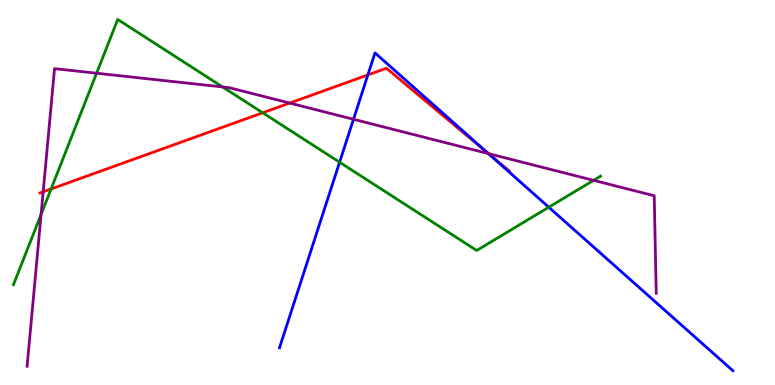[{'lines': ['blue', 'red'], 'intersections': [{'x': 4.75, 'y': 8.05}, {'x': 6.29, 'y': 6.03}]}, {'lines': ['green', 'red'], 'intersections': [{'x': 0.659, 'y': 5.09}, {'x': 3.39, 'y': 7.07}]}, {'lines': ['purple', 'red'], 'intersections': [{'x': 0.557, 'y': 5.02}, {'x': 3.74, 'y': 7.32}, {'x': 6.3, 'y': 6.01}]}, {'lines': ['blue', 'green'], 'intersections': [{'x': 4.38, 'y': 5.79}, {'x': 7.08, 'y': 4.62}]}, {'lines': ['blue', 'purple'], 'intersections': [{'x': 4.56, 'y': 6.9}, {'x': 6.3, 'y': 6.01}]}, {'lines': ['green', 'purple'], 'intersections': [{'x': 0.53, 'y': 4.43}, {'x': 1.25, 'y': 8.1}, {'x': 2.87, 'y': 7.74}, {'x': 7.66, 'y': 5.32}]}]